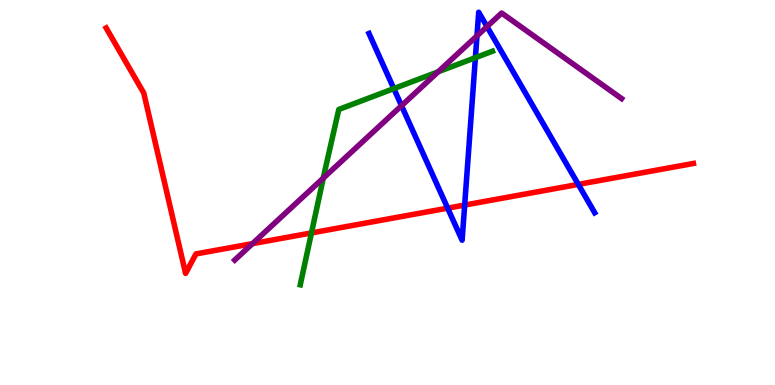[{'lines': ['blue', 'red'], 'intersections': [{'x': 5.78, 'y': 4.59}, {'x': 6.0, 'y': 4.67}, {'x': 7.46, 'y': 5.21}]}, {'lines': ['green', 'red'], 'intersections': [{'x': 4.02, 'y': 3.95}]}, {'lines': ['purple', 'red'], 'intersections': [{'x': 3.26, 'y': 3.67}]}, {'lines': ['blue', 'green'], 'intersections': [{'x': 5.08, 'y': 7.7}, {'x': 6.13, 'y': 8.5}]}, {'lines': ['blue', 'purple'], 'intersections': [{'x': 5.18, 'y': 7.25}, {'x': 6.15, 'y': 9.07}, {'x': 6.28, 'y': 9.31}]}, {'lines': ['green', 'purple'], 'intersections': [{'x': 4.17, 'y': 5.37}, {'x': 5.65, 'y': 8.14}]}]